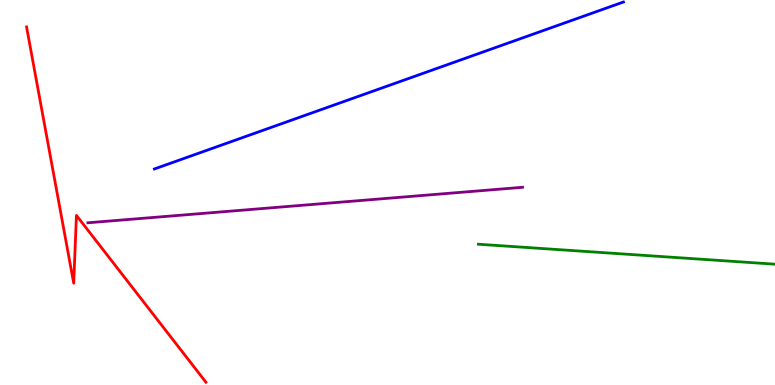[{'lines': ['blue', 'red'], 'intersections': []}, {'lines': ['green', 'red'], 'intersections': []}, {'lines': ['purple', 'red'], 'intersections': []}, {'lines': ['blue', 'green'], 'intersections': []}, {'lines': ['blue', 'purple'], 'intersections': []}, {'lines': ['green', 'purple'], 'intersections': []}]